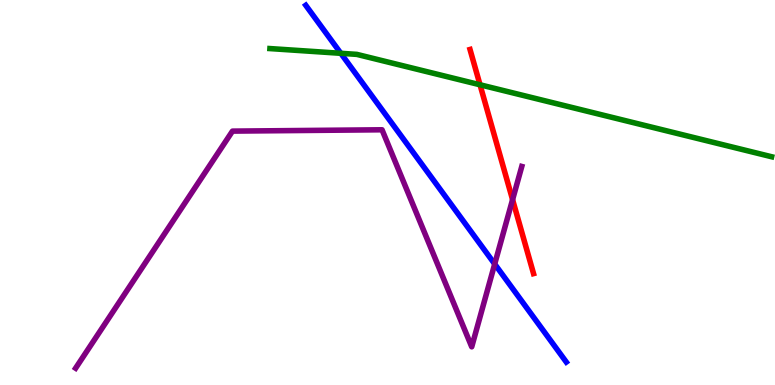[{'lines': ['blue', 'red'], 'intersections': []}, {'lines': ['green', 'red'], 'intersections': [{'x': 6.19, 'y': 7.8}]}, {'lines': ['purple', 'red'], 'intersections': [{'x': 6.61, 'y': 4.81}]}, {'lines': ['blue', 'green'], 'intersections': [{'x': 4.4, 'y': 8.62}]}, {'lines': ['blue', 'purple'], 'intersections': [{'x': 6.38, 'y': 3.14}]}, {'lines': ['green', 'purple'], 'intersections': []}]